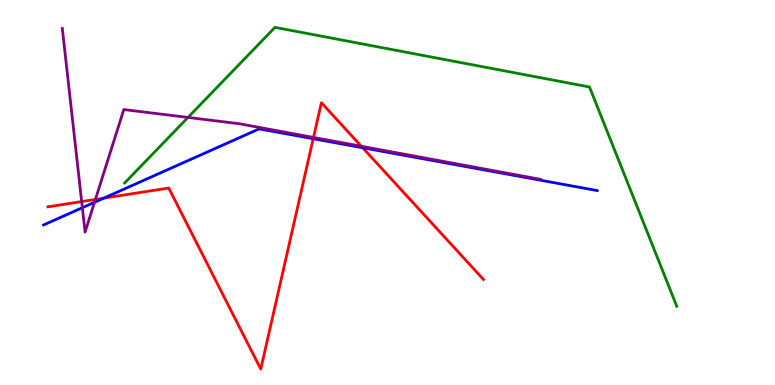[{'lines': ['blue', 'red'], 'intersections': [{'x': 1.34, 'y': 4.85}, {'x': 4.04, 'y': 6.4}, {'x': 4.68, 'y': 6.16}]}, {'lines': ['green', 'red'], 'intersections': []}, {'lines': ['purple', 'red'], 'intersections': [{'x': 1.05, 'y': 4.76}, {'x': 1.23, 'y': 4.82}, {'x': 4.05, 'y': 6.43}, {'x': 4.66, 'y': 6.2}]}, {'lines': ['blue', 'green'], 'intersections': []}, {'lines': ['blue', 'purple'], 'intersections': [{'x': 1.06, 'y': 4.61}, {'x': 1.22, 'y': 4.75}]}, {'lines': ['green', 'purple'], 'intersections': [{'x': 2.43, 'y': 6.95}]}]